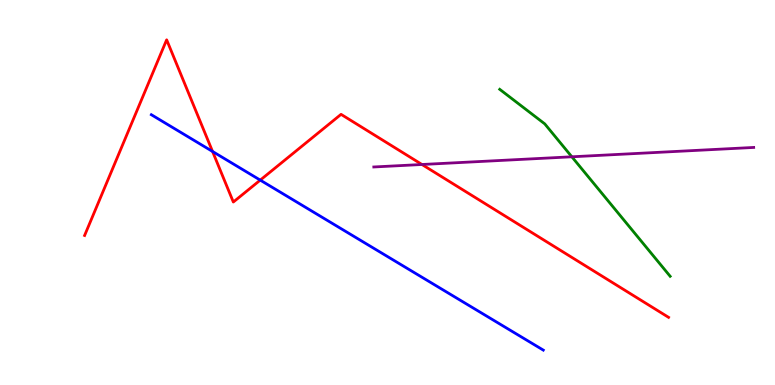[{'lines': ['blue', 'red'], 'intersections': [{'x': 2.74, 'y': 6.07}, {'x': 3.36, 'y': 5.32}]}, {'lines': ['green', 'red'], 'intersections': []}, {'lines': ['purple', 'red'], 'intersections': [{'x': 5.44, 'y': 5.73}]}, {'lines': ['blue', 'green'], 'intersections': []}, {'lines': ['blue', 'purple'], 'intersections': []}, {'lines': ['green', 'purple'], 'intersections': [{'x': 7.38, 'y': 5.93}]}]